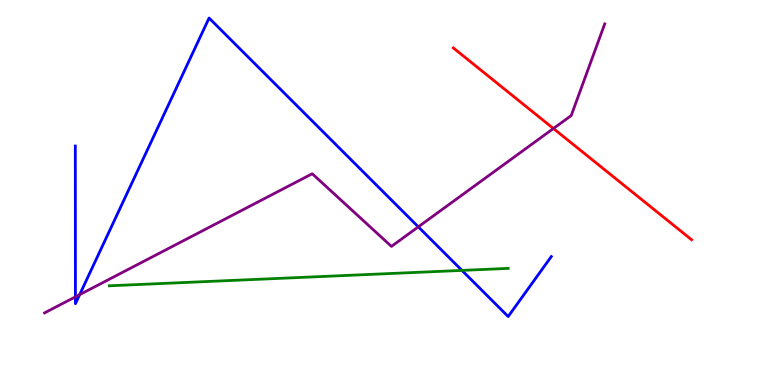[{'lines': ['blue', 'red'], 'intersections': []}, {'lines': ['green', 'red'], 'intersections': []}, {'lines': ['purple', 'red'], 'intersections': [{'x': 7.14, 'y': 6.66}]}, {'lines': ['blue', 'green'], 'intersections': [{'x': 5.96, 'y': 2.98}]}, {'lines': ['blue', 'purple'], 'intersections': [{'x': 0.973, 'y': 2.29}, {'x': 1.03, 'y': 2.35}, {'x': 5.4, 'y': 4.11}]}, {'lines': ['green', 'purple'], 'intersections': []}]